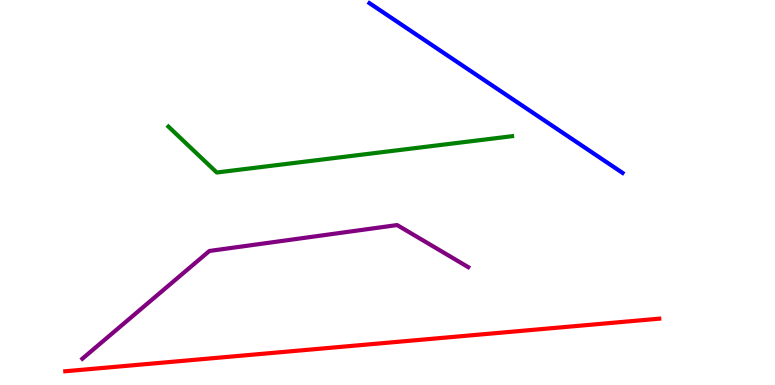[{'lines': ['blue', 'red'], 'intersections': []}, {'lines': ['green', 'red'], 'intersections': []}, {'lines': ['purple', 'red'], 'intersections': []}, {'lines': ['blue', 'green'], 'intersections': []}, {'lines': ['blue', 'purple'], 'intersections': []}, {'lines': ['green', 'purple'], 'intersections': []}]